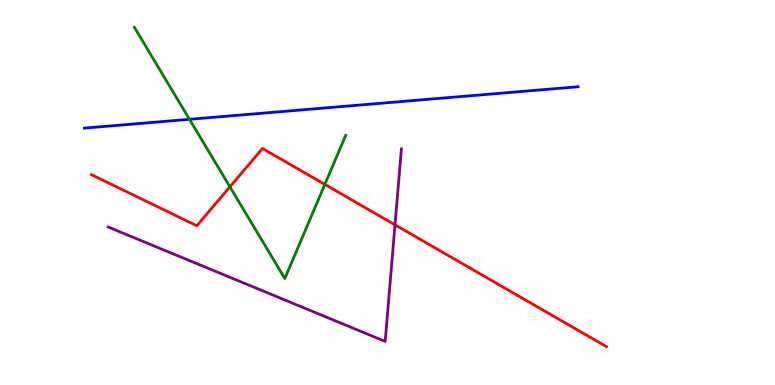[{'lines': ['blue', 'red'], 'intersections': []}, {'lines': ['green', 'red'], 'intersections': [{'x': 2.97, 'y': 5.15}, {'x': 4.19, 'y': 5.21}]}, {'lines': ['purple', 'red'], 'intersections': [{'x': 5.1, 'y': 4.16}]}, {'lines': ['blue', 'green'], 'intersections': [{'x': 2.44, 'y': 6.9}]}, {'lines': ['blue', 'purple'], 'intersections': []}, {'lines': ['green', 'purple'], 'intersections': []}]